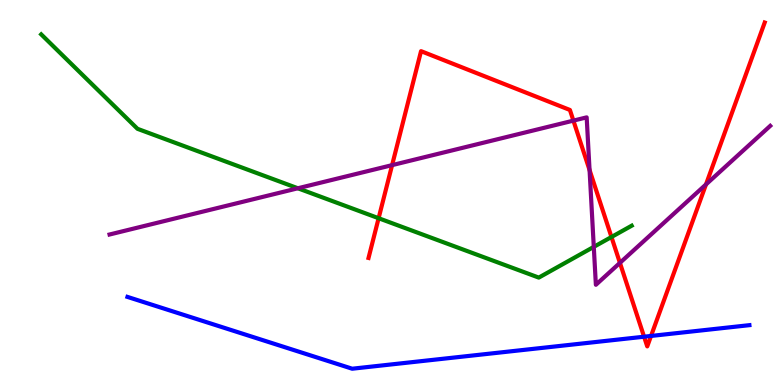[{'lines': ['blue', 'red'], 'intersections': [{'x': 8.31, 'y': 1.25}, {'x': 8.4, 'y': 1.27}]}, {'lines': ['green', 'red'], 'intersections': [{'x': 4.89, 'y': 4.33}, {'x': 7.89, 'y': 3.84}]}, {'lines': ['purple', 'red'], 'intersections': [{'x': 5.06, 'y': 5.71}, {'x': 7.4, 'y': 6.87}, {'x': 7.61, 'y': 5.58}, {'x': 8.0, 'y': 3.17}, {'x': 9.11, 'y': 5.21}]}, {'lines': ['blue', 'green'], 'intersections': []}, {'lines': ['blue', 'purple'], 'intersections': []}, {'lines': ['green', 'purple'], 'intersections': [{'x': 3.84, 'y': 5.11}, {'x': 7.66, 'y': 3.59}]}]